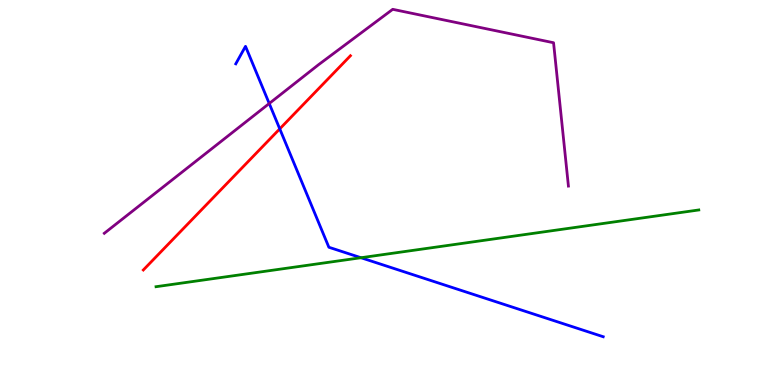[{'lines': ['blue', 'red'], 'intersections': [{'x': 3.61, 'y': 6.65}]}, {'lines': ['green', 'red'], 'intersections': []}, {'lines': ['purple', 'red'], 'intersections': []}, {'lines': ['blue', 'green'], 'intersections': [{'x': 4.66, 'y': 3.31}]}, {'lines': ['blue', 'purple'], 'intersections': [{'x': 3.47, 'y': 7.31}]}, {'lines': ['green', 'purple'], 'intersections': []}]